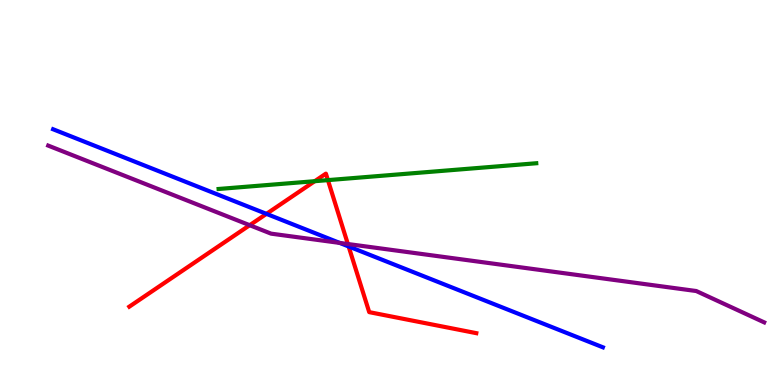[{'lines': ['blue', 'red'], 'intersections': [{'x': 3.44, 'y': 4.44}, {'x': 4.5, 'y': 3.6}]}, {'lines': ['green', 'red'], 'intersections': [{'x': 4.06, 'y': 5.29}, {'x': 4.23, 'y': 5.32}]}, {'lines': ['purple', 'red'], 'intersections': [{'x': 3.22, 'y': 4.15}, {'x': 4.49, 'y': 3.66}]}, {'lines': ['blue', 'green'], 'intersections': []}, {'lines': ['blue', 'purple'], 'intersections': [{'x': 4.38, 'y': 3.69}]}, {'lines': ['green', 'purple'], 'intersections': []}]